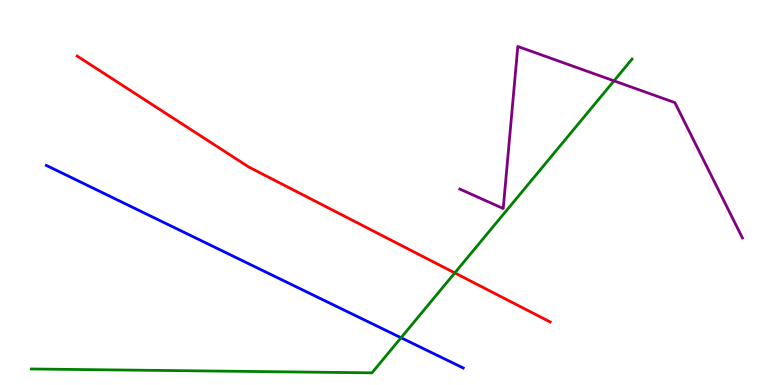[{'lines': ['blue', 'red'], 'intersections': []}, {'lines': ['green', 'red'], 'intersections': [{'x': 5.87, 'y': 2.91}]}, {'lines': ['purple', 'red'], 'intersections': []}, {'lines': ['blue', 'green'], 'intersections': [{'x': 5.17, 'y': 1.23}]}, {'lines': ['blue', 'purple'], 'intersections': []}, {'lines': ['green', 'purple'], 'intersections': [{'x': 7.92, 'y': 7.9}]}]